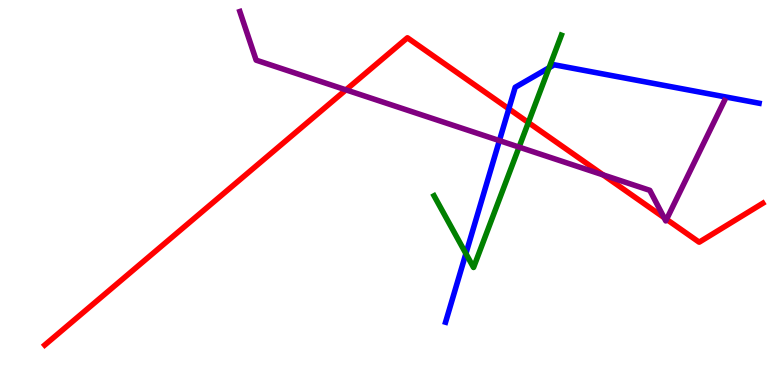[{'lines': ['blue', 'red'], 'intersections': [{'x': 6.57, 'y': 7.17}]}, {'lines': ['green', 'red'], 'intersections': [{'x': 6.82, 'y': 6.82}]}, {'lines': ['purple', 'red'], 'intersections': [{'x': 4.46, 'y': 7.67}, {'x': 7.78, 'y': 5.46}, {'x': 8.57, 'y': 4.35}, {'x': 8.6, 'y': 4.3}]}, {'lines': ['blue', 'green'], 'intersections': [{'x': 6.01, 'y': 3.41}, {'x': 7.08, 'y': 8.24}]}, {'lines': ['blue', 'purple'], 'intersections': [{'x': 6.44, 'y': 6.35}]}, {'lines': ['green', 'purple'], 'intersections': [{'x': 6.7, 'y': 6.18}]}]